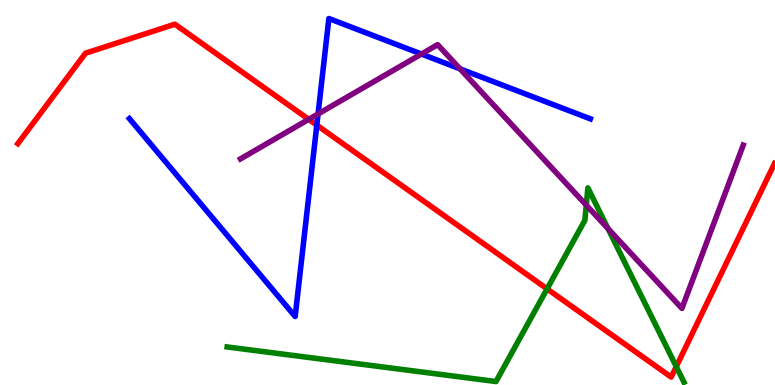[{'lines': ['blue', 'red'], 'intersections': [{'x': 4.09, 'y': 6.75}]}, {'lines': ['green', 'red'], 'intersections': [{'x': 7.06, 'y': 2.5}, {'x': 8.73, 'y': 0.478}]}, {'lines': ['purple', 'red'], 'intersections': [{'x': 3.98, 'y': 6.9}]}, {'lines': ['blue', 'green'], 'intersections': []}, {'lines': ['blue', 'purple'], 'intersections': [{'x': 4.1, 'y': 7.04}, {'x': 5.44, 'y': 8.6}, {'x': 5.94, 'y': 8.21}]}, {'lines': ['green', 'purple'], 'intersections': [{'x': 7.56, 'y': 4.67}, {'x': 7.85, 'y': 4.06}]}]